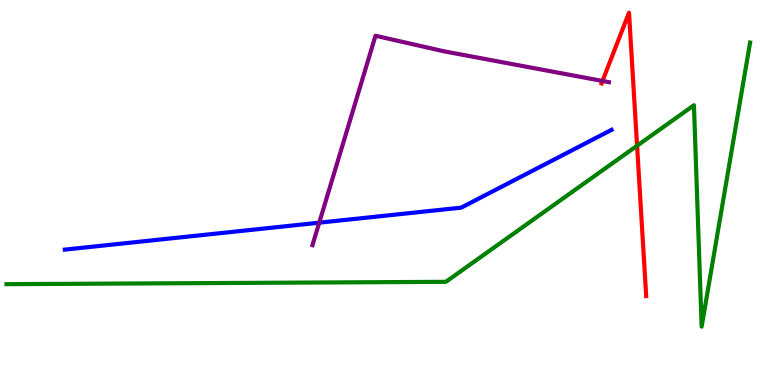[{'lines': ['blue', 'red'], 'intersections': []}, {'lines': ['green', 'red'], 'intersections': [{'x': 8.22, 'y': 6.21}]}, {'lines': ['purple', 'red'], 'intersections': [{'x': 7.77, 'y': 7.9}]}, {'lines': ['blue', 'green'], 'intersections': []}, {'lines': ['blue', 'purple'], 'intersections': [{'x': 4.12, 'y': 4.22}]}, {'lines': ['green', 'purple'], 'intersections': []}]